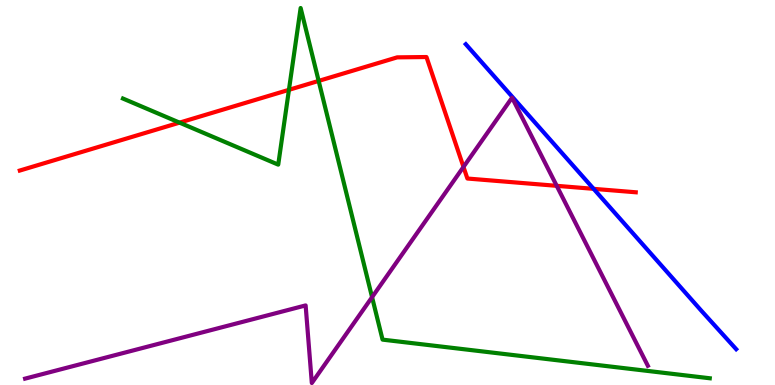[{'lines': ['blue', 'red'], 'intersections': [{'x': 7.66, 'y': 5.1}]}, {'lines': ['green', 'red'], 'intersections': [{'x': 2.32, 'y': 6.81}, {'x': 3.73, 'y': 7.67}, {'x': 4.11, 'y': 7.9}]}, {'lines': ['purple', 'red'], 'intersections': [{'x': 5.98, 'y': 5.66}, {'x': 7.18, 'y': 5.17}]}, {'lines': ['blue', 'green'], 'intersections': []}, {'lines': ['blue', 'purple'], 'intersections': []}, {'lines': ['green', 'purple'], 'intersections': [{'x': 4.8, 'y': 2.28}]}]